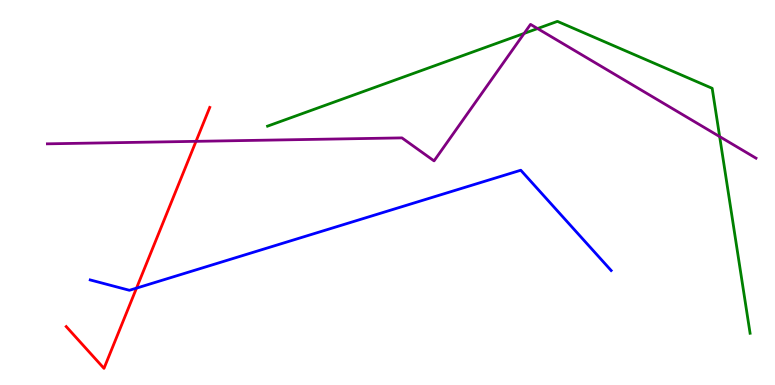[{'lines': ['blue', 'red'], 'intersections': [{'x': 1.76, 'y': 2.52}]}, {'lines': ['green', 'red'], 'intersections': []}, {'lines': ['purple', 'red'], 'intersections': [{'x': 2.53, 'y': 6.33}]}, {'lines': ['blue', 'green'], 'intersections': []}, {'lines': ['blue', 'purple'], 'intersections': []}, {'lines': ['green', 'purple'], 'intersections': [{'x': 6.76, 'y': 9.13}, {'x': 6.94, 'y': 9.26}, {'x': 9.29, 'y': 6.45}]}]